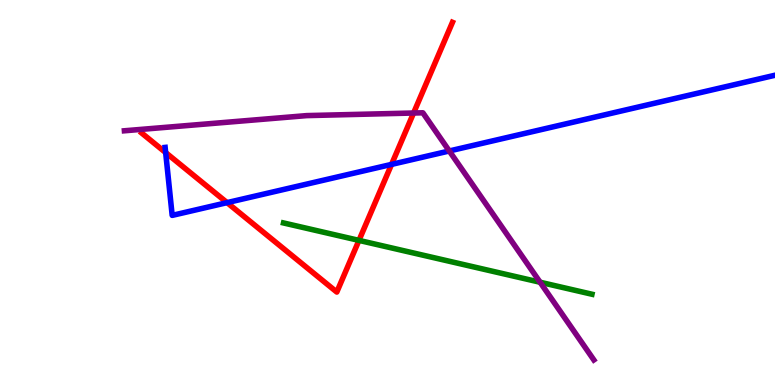[{'lines': ['blue', 'red'], 'intersections': [{'x': 2.14, 'y': 6.04}, {'x': 2.93, 'y': 4.74}, {'x': 5.05, 'y': 5.73}]}, {'lines': ['green', 'red'], 'intersections': [{'x': 4.63, 'y': 3.76}]}, {'lines': ['purple', 'red'], 'intersections': [{'x': 5.34, 'y': 7.06}]}, {'lines': ['blue', 'green'], 'intersections': []}, {'lines': ['blue', 'purple'], 'intersections': [{'x': 5.8, 'y': 6.08}]}, {'lines': ['green', 'purple'], 'intersections': [{'x': 6.97, 'y': 2.67}]}]